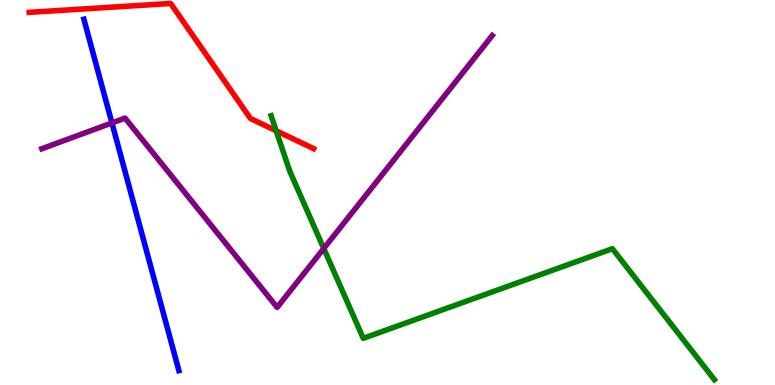[{'lines': ['blue', 'red'], 'intersections': []}, {'lines': ['green', 'red'], 'intersections': [{'x': 3.56, 'y': 6.6}]}, {'lines': ['purple', 'red'], 'intersections': []}, {'lines': ['blue', 'green'], 'intersections': []}, {'lines': ['blue', 'purple'], 'intersections': [{'x': 1.44, 'y': 6.81}]}, {'lines': ['green', 'purple'], 'intersections': [{'x': 4.18, 'y': 3.55}]}]